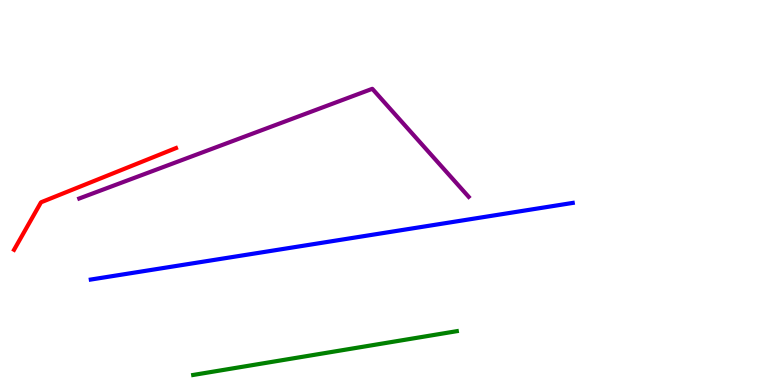[{'lines': ['blue', 'red'], 'intersections': []}, {'lines': ['green', 'red'], 'intersections': []}, {'lines': ['purple', 'red'], 'intersections': []}, {'lines': ['blue', 'green'], 'intersections': []}, {'lines': ['blue', 'purple'], 'intersections': []}, {'lines': ['green', 'purple'], 'intersections': []}]